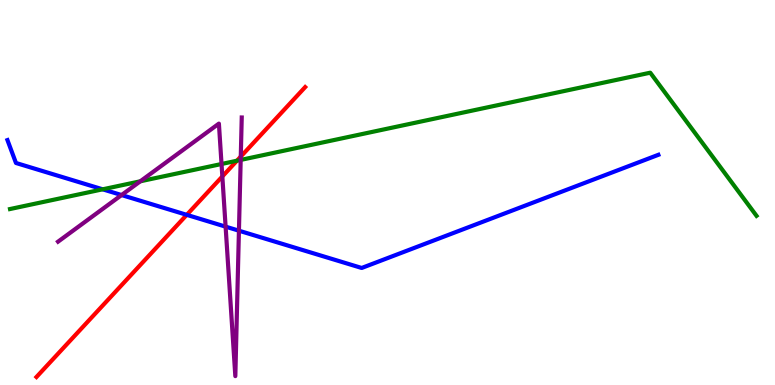[{'lines': ['blue', 'red'], 'intersections': [{'x': 2.41, 'y': 4.42}]}, {'lines': ['green', 'red'], 'intersections': [{'x': 3.06, 'y': 5.83}]}, {'lines': ['purple', 'red'], 'intersections': [{'x': 2.87, 'y': 5.42}, {'x': 3.11, 'y': 5.93}]}, {'lines': ['blue', 'green'], 'intersections': [{'x': 1.32, 'y': 5.08}]}, {'lines': ['blue', 'purple'], 'intersections': [{'x': 1.57, 'y': 4.93}, {'x': 2.91, 'y': 4.11}, {'x': 3.08, 'y': 4.01}]}, {'lines': ['green', 'purple'], 'intersections': [{'x': 1.81, 'y': 5.29}, {'x': 2.86, 'y': 5.74}, {'x': 3.11, 'y': 5.85}]}]